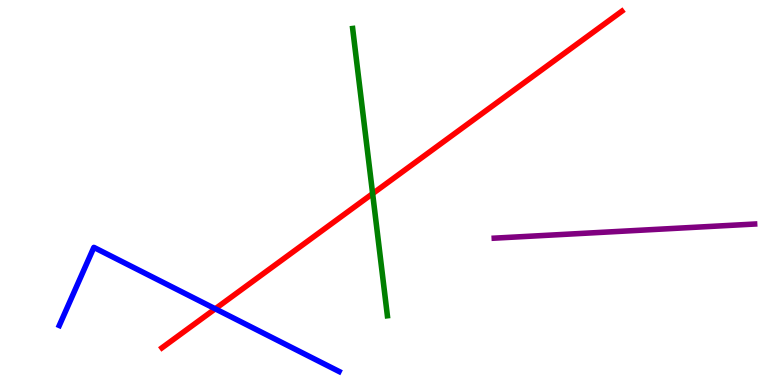[{'lines': ['blue', 'red'], 'intersections': [{'x': 2.78, 'y': 1.98}]}, {'lines': ['green', 'red'], 'intersections': [{'x': 4.81, 'y': 4.97}]}, {'lines': ['purple', 'red'], 'intersections': []}, {'lines': ['blue', 'green'], 'intersections': []}, {'lines': ['blue', 'purple'], 'intersections': []}, {'lines': ['green', 'purple'], 'intersections': []}]